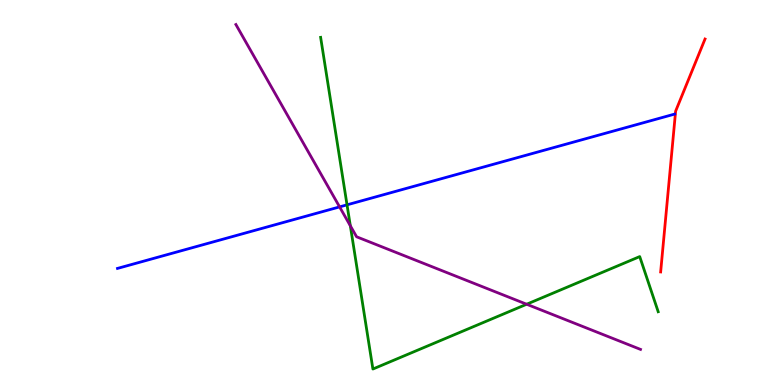[{'lines': ['blue', 'red'], 'intersections': []}, {'lines': ['green', 'red'], 'intersections': []}, {'lines': ['purple', 'red'], 'intersections': []}, {'lines': ['blue', 'green'], 'intersections': [{'x': 4.48, 'y': 4.68}]}, {'lines': ['blue', 'purple'], 'intersections': [{'x': 4.38, 'y': 4.63}]}, {'lines': ['green', 'purple'], 'intersections': [{'x': 4.52, 'y': 4.14}, {'x': 6.8, 'y': 2.1}]}]